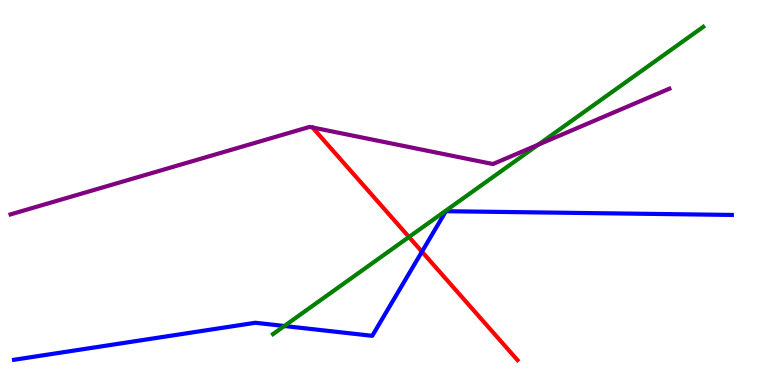[{'lines': ['blue', 'red'], 'intersections': [{'x': 5.44, 'y': 3.46}]}, {'lines': ['green', 'red'], 'intersections': [{'x': 5.28, 'y': 3.84}]}, {'lines': ['purple', 'red'], 'intersections': []}, {'lines': ['blue', 'green'], 'intersections': [{'x': 3.67, 'y': 1.53}]}, {'lines': ['blue', 'purple'], 'intersections': []}, {'lines': ['green', 'purple'], 'intersections': [{'x': 6.94, 'y': 6.24}]}]